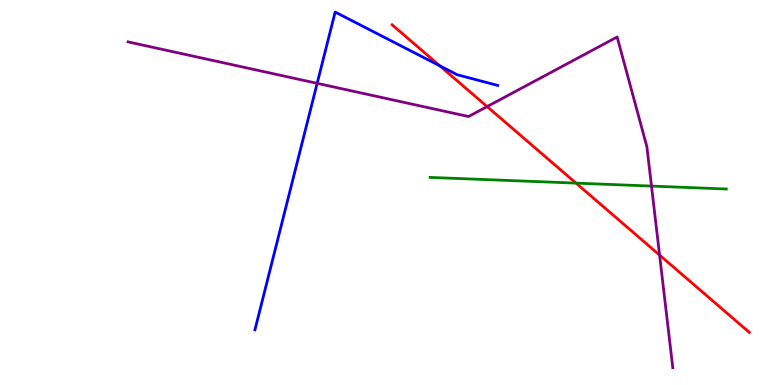[{'lines': ['blue', 'red'], 'intersections': [{'x': 5.67, 'y': 8.29}]}, {'lines': ['green', 'red'], 'intersections': [{'x': 7.43, 'y': 5.24}]}, {'lines': ['purple', 'red'], 'intersections': [{'x': 6.29, 'y': 7.23}, {'x': 8.51, 'y': 3.37}]}, {'lines': ['blue', 'green'], 'intersections': []}, {'lines': ['blue', 'purple'], 'intersections': [{'x': 4.09, 'y': 7.84}]}, {'lines': ['green', 'purple'], 'intersections': [{'x': 8.41, 'y': 5.17}]}]